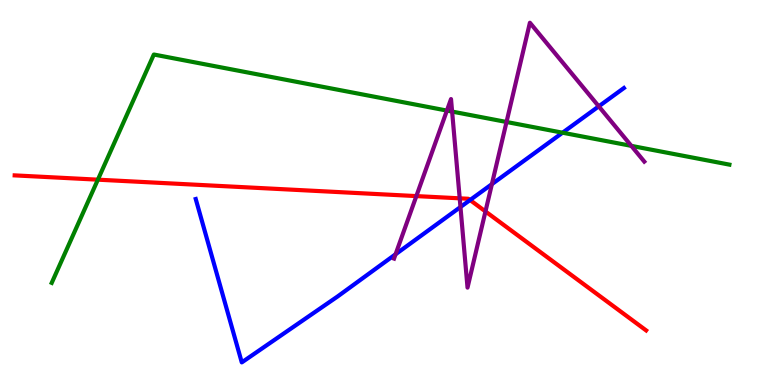[{'lines': ['blue', 'red'], 'intersections': [{'x': 6.07, 'y': 4.8}]}, {'lines': ['green', 'red'], 'intersections': [{'x': 1.26, 'y': 5.33}]}, {'lines': ['purple', 'red'], 'intersections': [{'x': 5.37, 'y': 4.91}, {'x': 5.93, 'y': 4.85}, {'x': 6.26, 'y': 4.51}]}, {'lines': ['blue', 'green'], 'intersections': [{'x': 7.26, 'y': 6.55}]}, {'lines': ['blue', 'purple'], 'intersections': [{'x': 5.1, 'y': 3.4}, {'x': 5.94, 'y': 4.62}, {'x': 6.35, 'y': 5.22}, {'x': 7.73, 'y': 7.24}]}, {'lines': ['green', 'purple'], 'intersections': [{'x': 5.77, 'y': 7.13}, {'x': 5.83, 'y': 7.1}, {'x': 6.54, 'y': 6.83}, {'x': 8.15, 'y': 6.21}]}]